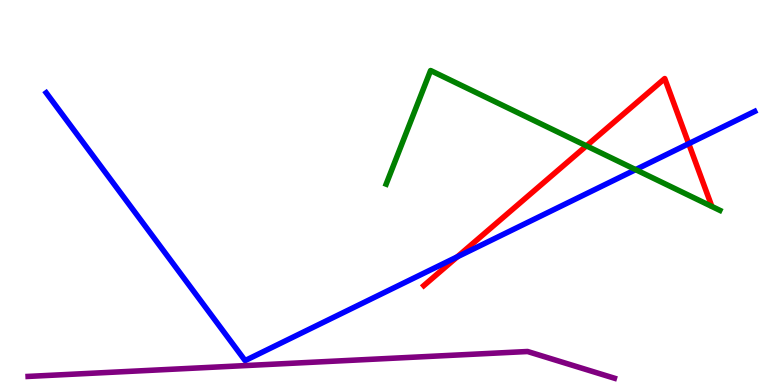[{'lines': ['blue', 'red'], 'intersections': [{'x': 5.9, 'y': 3.33}, {'x': 8.89, 'y': 6.27}]}, {'lines': ['green', 'red'], 'intersections': [{'x': 7.57, 'y': 6.21}]}, {'lines': ['purple', 'red'], 'intersections': []}, {'lines': ['blue', 'green'], 'intersections': [{'x': 8.2, 'y': 5.59}]}, {'lines': ['blue', 'purple'], 'intersections': []}, {'lines': ['green', 'purple'], 'intersections': []}]